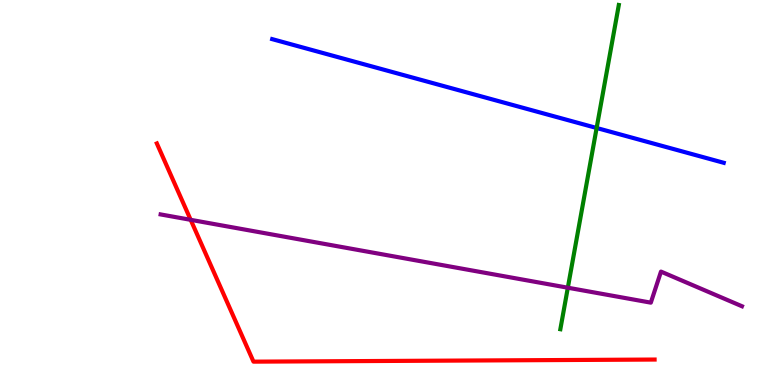[{'lines': ['blue', 'red'], 'intersections': []}, {'lines': ['green', 'red'], 'intersections': []}, {'lines': ['purple', 'red'], 'intersections': [{'x': 2.46, 'y': 4.29}]}, {'lines': ['blue', 'green'], 'intersections': [{'x': 7.7, 'y': 6.68}]}, {'lines': ['blue', 'purple'], 'intersections': []}, {'lines': ['green', 'purple'], 'intersections': [{'x': 7.33, 'y': 2.53}]}]